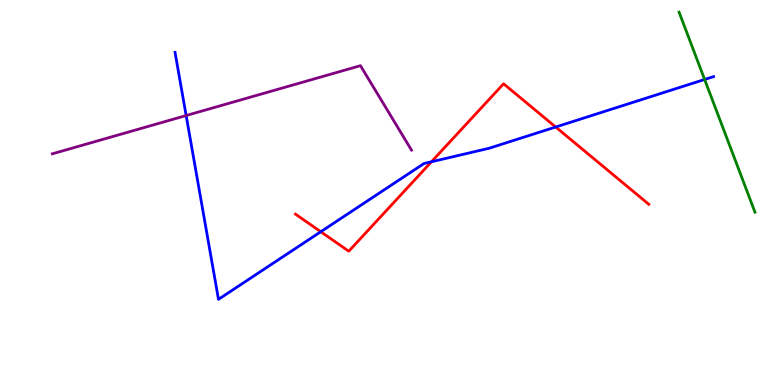[{'lines': ['blue', 'red'], 'intersections': [{'x': 4.14, 'y': 3.98}, {'x': 5.57, 'y': 5.8}, {'x': 7.17, 'y': 6.7}]}, {'lines': ['green', 'red'], 'intersections': []}, {'lines': ['purple', 'red'], 'intersections': []}, {'lines': ['blue', 'green'], 'intersections': [{'x': 9.09, 'y': 7.94}]}, {'lines': ['blue', 'purple'], 'intersections': [{'x': 2.4, 'y': 7.0}]}, {'lines': ['green', 'purple'], 'intersections': []}]